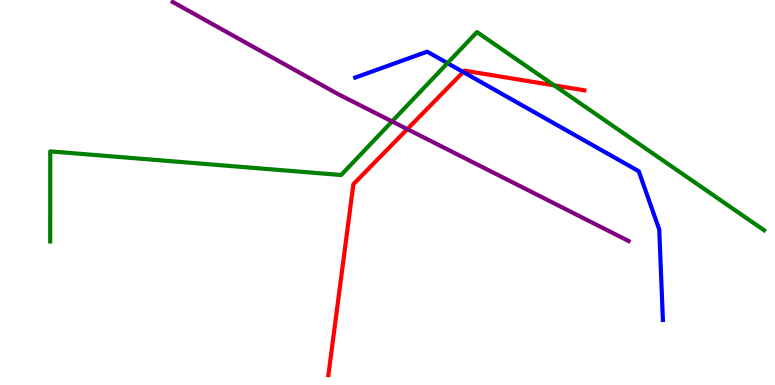[{'lines': ['blue', 'red'], 'intersections': [{'x': 5.98, 'y': 8.13}]}, {'lines': ['green', 'red'], 'intersections': [{'x': 7.15, 'y': 7.78}]}, {'lines': ['purple', 'red'], 'intersections': [{'x': 5.26, 'y': 6.65}]}, {'lines': ['blue', 'green'], 'intersections': [{'x': 5.77, 'y': 8.36}]}, {'lines': ['blue', 'purple'], 'intersections': []}, {'lines': ['green', 'purple'], 'intersections': [{'x': 5.06, 'y': 6.85}]}]